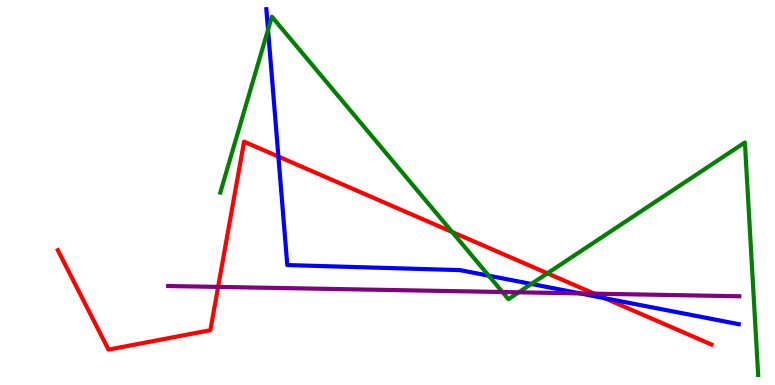[{'lines': ['blue', 'red'], 'intersections': [{'x': 3.59, 'y': 5.93}, {'x': 7.8, 'y': 2.26}]}, {'lines': ['green', 'red'], 'intersections': [{'x': 5.83, 'y': 3.98}, {'x': 7.06, 'y': 2.9}]}, {'lines': ['purple', 'red'], 'intersections': [{'x': 2.81, 'y': 2.55}, {'x': 7.67, 'y': 2.37}]}, {'lines': ['blue', 'green'], 'intersections': [{'x': 3.46, 'y': 9.23}, {'x': 6.31, 'y': 2.84}, {'x': 6.86, 'y': 2.62}]}, {'lines': ['blue', 'purple'], 'intersections': [{'x': 7.49, 'y': 2.38}]}, {'lines': ['green', 'purple'], 'intersections': [{'x': 6.48, 'y': 2.42}, {'x': 6.69, 'y': 2.41}]}]